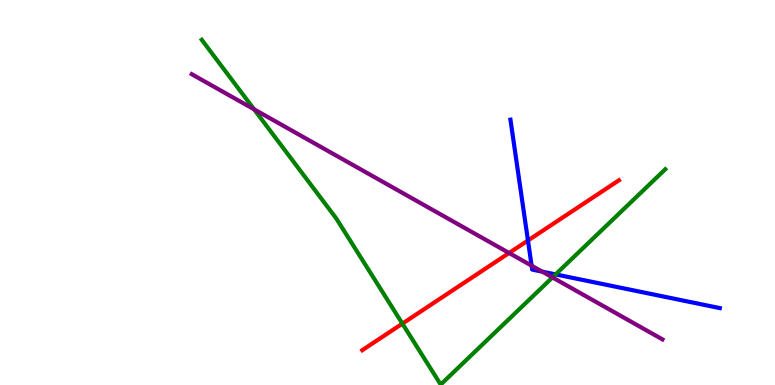[{'lines': ['blue', 'red'], 'intersections': [{'x': 6.81, 'y': 3.75}]}, {'lines': ['green', 'red'], 'intersections': [{'x': 5.19, 'y': 1.59}]}, {'lines': ['purple', 'red'], 'intersections': [{'x': 6.57, 'y': 3.43}]}, {'lines': ['blue', 'green'], 'intersections': [{'x': 7.17, 'y': 2.87}]}, {'lines': ['blue', 'purple'], 'intersections': [{'x': 6.86, 'y': 3.1}, {'x': 7.0, 'y': 2.94}]}, {'lines': ['green', 'purple'], 'intersections': [{'x': 3.28, 'y': 7.16}, {'x': 7.13, 'y': 2.79}]}]